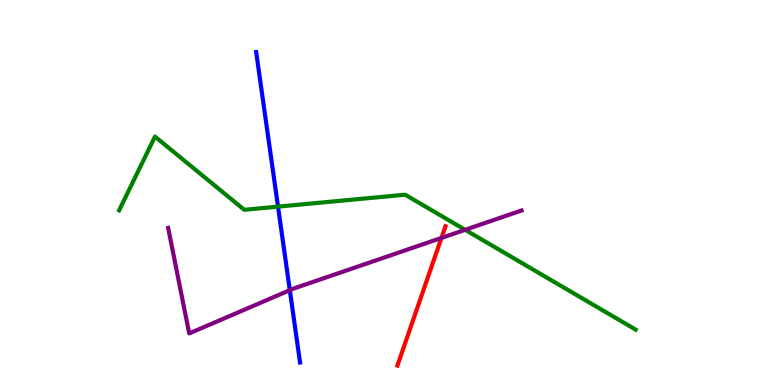[{'lines': ['blue', 'red'], 'intersections': []}, {'lines': ['green', 'red'], 'intersections': []}, {'lines': ['purple', 'red'], 'intersections': [{'x': 5.7, 'y': 3.82}]}, {'lines': ['blue', 'green'], 'intersections': [{'x': 3.59, 'y': 4.63}]}, {'lines': ['blue', 'purple'], 'intersections': [{'x': 3.74, 'y': 2.46}]}, {'lines': ['green', 'purple'], 'intersections': [{'x': 6.0, 'y': 4.03}]}]